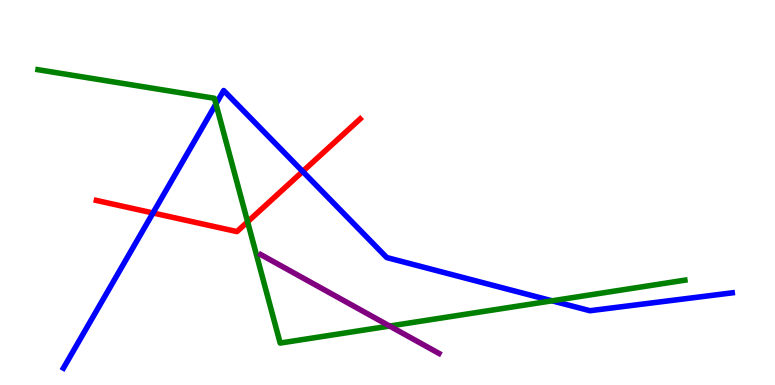[{'lines': ['blue', 'red'], 'intersections': [{'x': 1.97, 'y': 4.47}, {'x': 3.91, 'y': 5.55}]}, {'lines': ['green', 'red'], 'intersections': [{'x': 3.19, 'y': 4.24}]}, {'lines': ['purple', 'red'], 'intersections': []}, {'lines': ['blue', 'green'], 'intersections': [{'x': 2.79, 'y': 7.3}, {'x': 7.12, 'y': 2.19}]}, {'lines': ['blue', 'purple'], 'intersections': []}, {'lines': ['green', 'purple'], 'intersections': [{'x': 5.03, 'y': 1.53}]}]